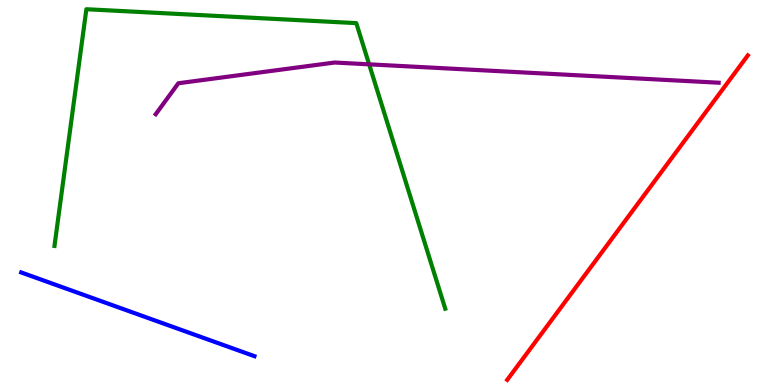[{'lines': ['blue', 'red'], 'intersections': []}, {'lines': ['green', 'red'], 'intersections': []}, {'lines': ['purple', 'red'], 'intersections': []}, {'lines': ['blue', 'green'], 'intersections': []}, {'lines': ['blue', 'purple'], 'intersections': []}, {'lines': ['green', 'purple'], 'intersections': [{'x': 4.76, 'y': 8.33}]}]